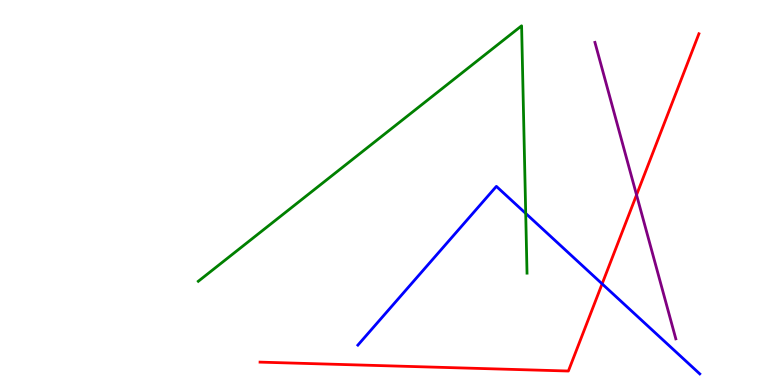[{'lines': ['blue', 'red'], 'intersections': [{'x': 7.77, 'y': 2.63}]}, {'lines': ['green', 'red'], 'intersections': []}, {'lines': ['purple', 'red'], 'intersections': [{'x': 8.21, 'y': 4.94}]}, {'lines': ['blue', 'green'], 'intersections': [{'x': 6.78, 'y': 4.46}]}, {'lines': ['blue', 'purple'], 'intersections': []}, {'lines': ['green', 'purple'], 'intersections': []}]